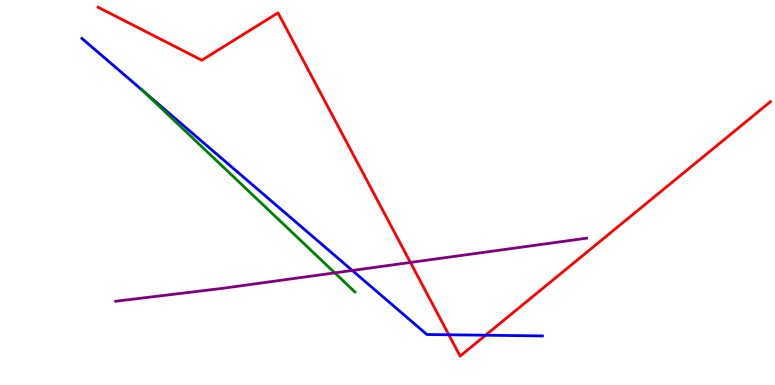[{'lines': ['blue', 'red'], 'intersections': [{'x': 5.79, 'y': 1.3}, {'x': 6.27, 'y': 1.29}]}, {'lines': ['green', 'red'], 'intersections': []}, {'lines': ['purple', 'red'], 'intersections': [{'x': 5.3, 'y': 3.18}]}, {'lines': ['blue', 'green'], 'intersections': [{'x': 1.84, 'y': 7.65}]}, {'lines': ['blue', 'purple'], 'intersections': [{'x': 4.55, 'y': 2.97}]}, {'lines': ['green', 'purple'], 'intersections': [{'x': 4.32, 'y': 2.91}]}]